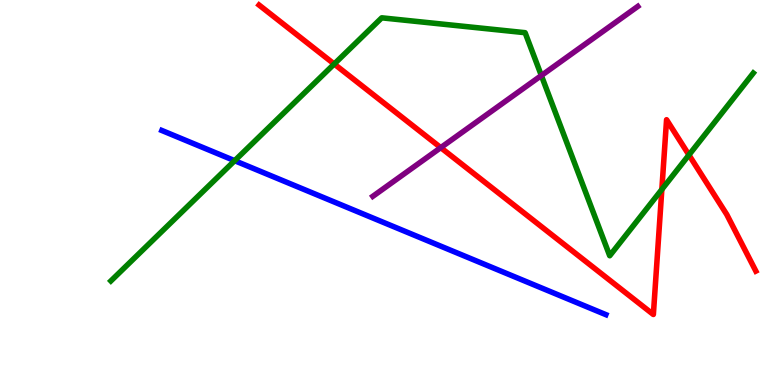[{'lines': ['blue', 'red'], 'intersections': []}, {'lines': ['green', 'red'], 'intersections': [{'x': 4.31, 'y': 8.34}, {'x': 8.54, 'y': 5.08}, {'x': 8.89, 'y': 5.98}]}, {'lines': ['purple', 'red'], 'intersections': [{'x': 5.69, 'y': 6.17}]}, {'lines': ['blue', 'green'], 'intersections': [{'x': 3.03, 'y': 5.83}]}, {'lines': ['blue', 'purple'], 'intersections': []}, {'lines': ['green', 'purple'], 'intersections': [{'x': 6.99, 'y': 8.04}]}]